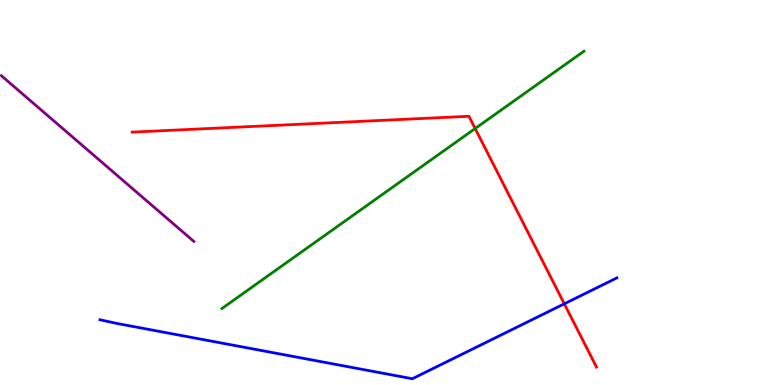[{'lines': ['blue', 'red'], 'intersections': [{'x': 7.28, 'y': 2.11}]}, {'lines': ['green', 'red'], 'intersections': [{'x': 6.13, 'y': 6.66}]}, {'lines': ['purple', 'red'], 'intersections': []}, {'lines': ['blue', 'green'], 'intersections': []}, {'lines': ['blue', 'purple'], 'intersections': []}, {'lines': ['green', 'purple'], 'intersections': []}]